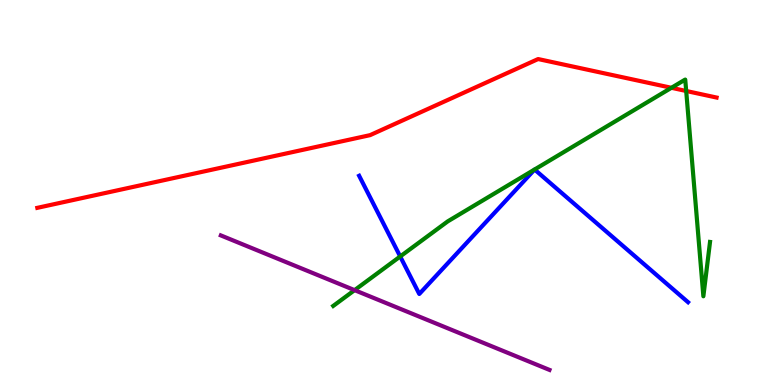[{'lines': ['blue', 'red'], 'intersections': []}, {'lines': ['green', 'red'], 'intersections': [{'x': 8.66, 'y': 7.72}, {'x': 8.85, 'y': 7.64}]}, {'lines': ['purple', 'red'], 'intersections': []}, {'lines': ['blue', 'green'], 'intersections': [{'x': 5.16, 'y': 3.34}]}, {'lines': ['blue', 'purple'], 'intersections': []}, {'lines': ['green', 'purple'], 'intersections': [{'x': 4.58, 'y': 2.46}]}]